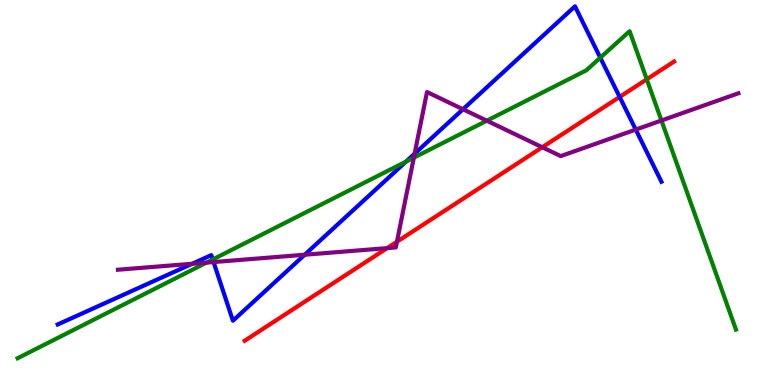[{'lines': ['blue', 'red'], 'intersections': [{'x': 8.0, 'y': 7.48}]}, {'lines': ['green', 'red'], 'intersections': [{'x': 8.35, 'y': 7.94}]}, {'lines': ['purple', 'red'], 'intersections': [{'x': 5.0, 'y': 3.56}, {'x': 5.12, 'y': 3.72}, {'x': 7.0, 'y': 6.18}]}, {'lines': ['blue', 'green'], 'intersections': [{'x': 2.74, 'y': 3.26}, {'x': 5.24, 'y': 5.8}, {'x': 7.75, 'y': 8.5}]}, {'lines': ['blue', 'purple'], 'intersections': [{'x': 2.48, 'y': 3.15}, {'x': 2.76, 'y': 3.19}, {'x': 3.93, 'y': 3.38}, {'x': 5.35, 'y': 6.01}, {'x': 5.97, 'y': 7.16}, {'x': 8.2, 'y': 6.63}]}, {'lines': ['green', 'purple'], 'intersections': [{'x': 2.66, 'y': 3.18}, {'x': 5.34, 'y': 5.9}, {'x': 6.28, 'y': 6.87}, {'x': 8.53, 'y': 6.87}]}]